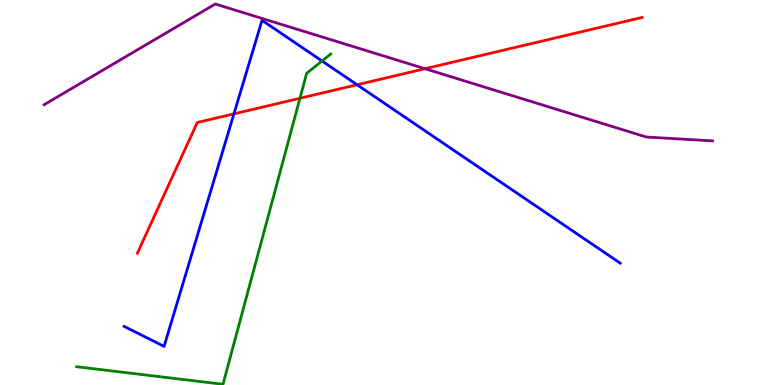[{'lines': ['blue', 'red'], 'intersections': [{'x': 3.02, 'y': 7.04}, {'x': 4.61, 'y': 7.8}]}, {'lines': ['green', 'red'], 'intersections': [{'x': 3.87, 'y': 7.45}]}, {'lines': ['purple', 'red'], 'intersections': [{'x': 5.48, 'y': 8.22}]}, {'lines': ['blue', 'green'], 'intersections': [{'x': 4.16, 'y': 8.42}]}, {'lines': ['blue', 'purple'], 'intersections': []}, {'lines': ['green', 'purple'], 'intersections': []}]